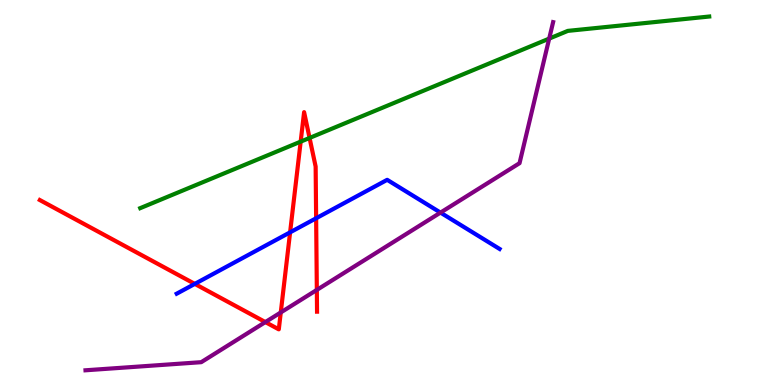[{'lines': ['blue', 'red'], 'intersections': [{'x': 2.51, 'y': 2.63}, {'x': 3.74, 'y': 3.97}, {'x': 4.08, 'y': 4.33}]}, {'lines': ['green', 'red'], 'intersections': [{'x': 3.88, 'y': 6.32}, {'x': 3.99, 'y': 6.42}]}, {'lines': ['purple', 'red'], 'intersections': [{'x': 3.42, 'y': 1.63}, {'x': 3.62, 'y': 1.88}, {'x': 4.09, 'y': 2.47}]}, {'lines': ['blue', 'green'], 'intersections': []}, {'lines': ['blue', 'purple'], 'intersections': [{'x': 5.68, 'y': 4.48}]}, {'lines': ['green', 'purple'], 'intersections': [{'x': 7.09, 'y': 9.0}]}]